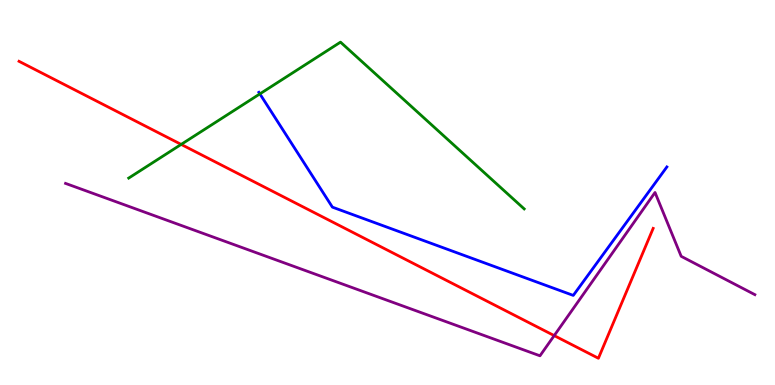[{'lines': ['blue', 'red'], 'intersections': []}, {'lines': ['green', 'red'], 'intersections': [{'x': 2.34, 'y': 6.25}]}, {'lines': ['purple', 'red'], 'intersections': [{'x': 7.15, 'y': 1.28}]}, {'lines': ['blue', 'green'], 'intersections': [{'x': 3.35, 'y': 7.56}]}, {'lines': ['blue', 'purple'], 'intersections': []}, {'lines': ['green', 'purple'], 'intersections': []}]